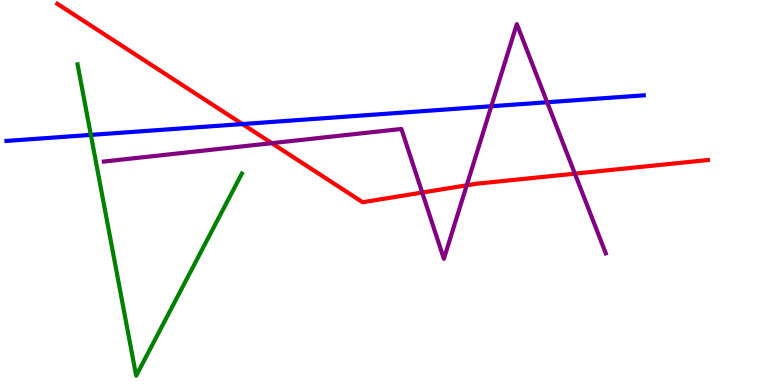[{'lines': ['blue', 'red'], 'intersections': [{'x': 3.13, 'y': 6.78}]}, {'lines': ['green', 'red'], 'intersections': []}, {'lines': ['purple', 'red'], 'intersections': [{'x': 3.51, 'y': 6.28}, {'x': 5.45, 'y': 5.0}, {'x': 6.02, 'y': 5.19}, {'x': 7.42, 'y': 5.49}]}, {'lines': ['blue', 'green'], 'intersections': [{'x': 1.17, 'y': 6.5}]}, {'lines': ['blue', 'purple'], 'intersections': [{'x': 6.34, 'y': 7.24}, {'x': 7.06, 'y': 7.34}]}, {'lines': ['green', 'purple'], 'intersections': []}]